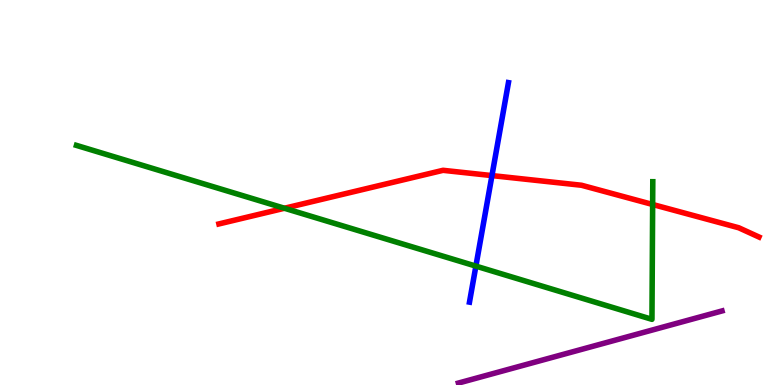[{'lines': ['blue', 'red'], 'intersections': [{'x': 6.35, 'y': 5.44}]}, {'lines': ['green', 'red'], 'intersections': [{'x': 3.67, 'y': 4.59}, {'x': 8.42, 'y': 4.69}]}, {'lines': ['purple', 'red'], 'intersections': []}, {'lines': ['blue', 'green'], 'intersections': [{'x': 6.14, 'y': 3.09}]}, {'lines': ['blue', 'purple'], 'intersections': []}, {'lines': ['green', 'purple'], 'intersections': []}]